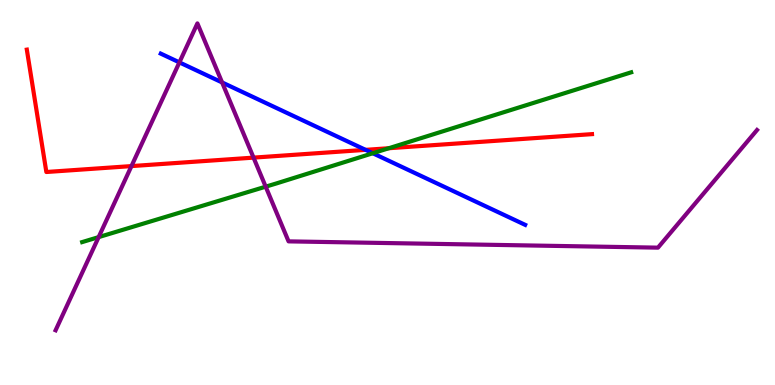[{'lines': ['blue', 'red'], 'intersections': [{'x': 4.72, 'y': 6.11}]}, {'lines': ['green', 'red'], 'intersections': [{'x': 5.02, 'y': 6.15}]}, {'lines': ['purple', 'red'], 'intersections': [{'x': 1.7, 'y': 5.69}, {'x': 3.27, 'y': 5.91}]}, {'lines': ['blue', 'green'], 'intersections': [{'x': 4.81, 'y': 6.02}]}, {'lines': ['blue', 'purple'], 'intersections': [{'x': 2.31, 'y': 8.38}, {'x': 2.87, 'y': 7.86}]}, {'lines': ['green', 'purple'], 'intersections': [{'x': 1.27, 'y': 3.84}, {'x': 3.43, 'y': 5.15}]}]